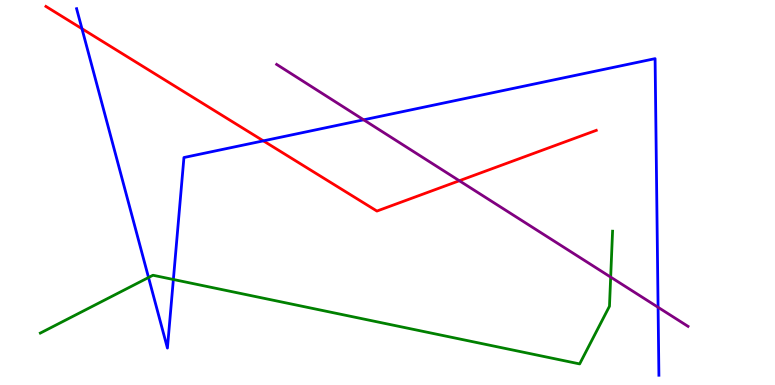[{'lines': ['blue', 'red'], 'intersections': [{'x': 1.06, 'y': 9.25}, {'x': 3.4, 'y': 6.34}]}, {'lines': ['green', 'red'], 'intersections': []}, {'lines': ['purple', 'red'], 'intersections': [{'x': 5.93, 'y': 5.31}]}, {'lines': ['blue', 'green'], 'intersections': [{'x': 1.92, 'y': 2.79}, {'x': 2.24, 'y': 2.74}]}, {'lines': ['blue', 'purple'], 'intersections': [{'x': 4.69, 'y': 6.89}, {'x': 8.49, 'y': 2.02}]}, {'lines': ['green', 'purple'], 'intersections': [{'x': 7.88, 'y': 2.8}]}]